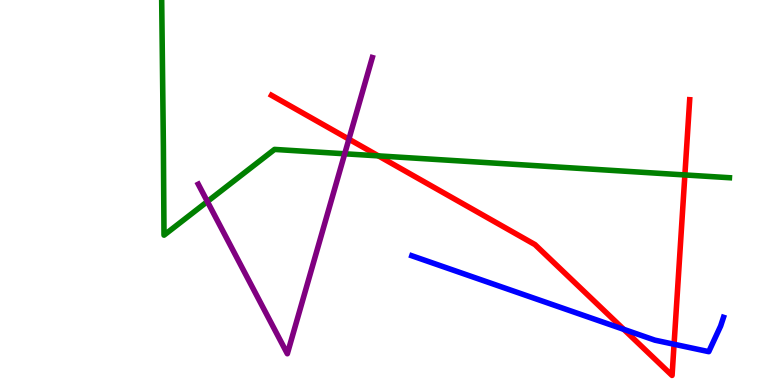[{'lines': ['blue', 'red'], 'intersections': [{'x': 8.05, 'y': 1.45}, {'x': 8.7, 'y': 1.06}]}, {'lines': ['green', 'red'], 'intersections': [{'x': 4.88, 'y': 5.95}, {'x': 8.84, 'y': 5.46}]}, {'lines': ['purple', 'red'], 'intersections': [{'x': 4.5, 'y': 6.39}]}, {'lines': ['blue', 'green'], 'intersections': []}, {'lines': ['blue', 'purple'], 'intersections': []}, {'lines': ['green', 'purple'], 'intersections': [{'x': 2.68, 'y': 4.77}, {'x': 4.45, 'y': 6.01}]}]